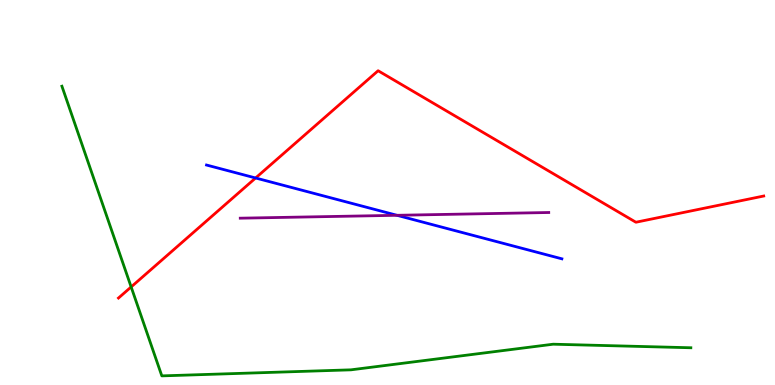[{'lines': ['blue', 'red'], 'intersections': [{'x': 3.3, 'y': 5.38}]}, {'lines': ['green', 'red'], 'intersections': [{'x': 1.69, 'y': 2.55}]}, {'lines': ['purple', 'red'], 'intersections': []}, {'lines': ['blue', 'green'], 'intersections': []}, {'lines': ['blue', 'purple'], 'intersections': [{'x': 5.12, 'y': 4.41}]}, {'lines': ['green', 'purple'], 'intersections': []}]